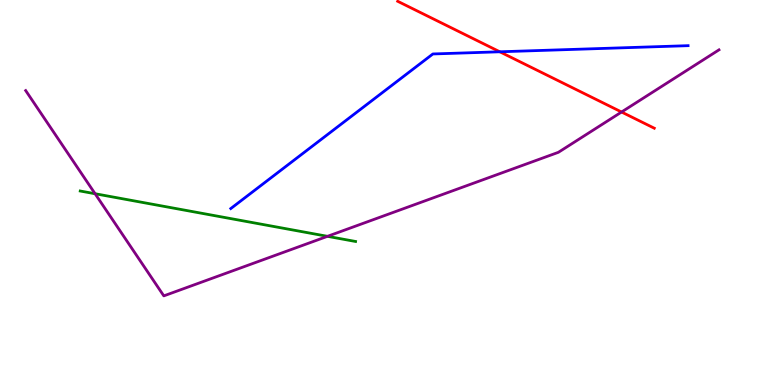[{'lines': ['blue', 'red'], 'intersections': [{'x': 6.45, 'y': 8.65}]}, {'lines': ['green', 'red'], 'intersections': []}, {'lines': ['purple', 'red'], 'intersections': [{'x': 8.02, 'y': 7.09}]}, {'lines': ['blue', 'green'], 'intersections': []}, {'lines': ['blue', 'purple'], 'intersections': []}, {'lines': ['green', 'purple'], 'intersections': [{'x': 1.23, 'y': 4.97}, {'x': 4.23, 'y': 3.86}]}]